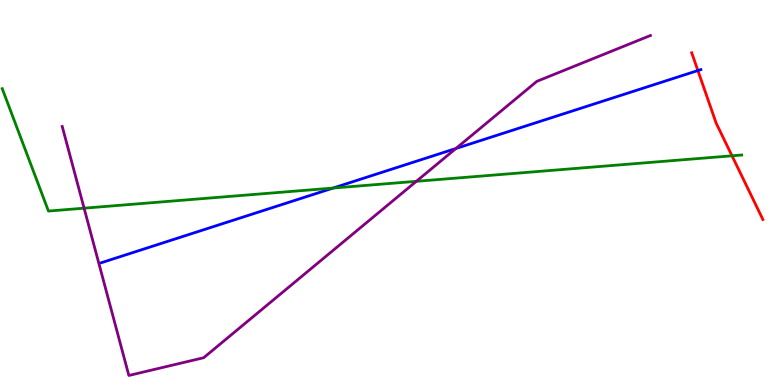[{'lines': ['blue', 'red'], 'intersections': [{'x': 9.0, 'y': 8.17}]}, {'lines': ['green', 'red'], 'intersections': [{'x': 9.45, 'y': 5.95}]}, {'lines': ['purple', 'red'], 'intersections': []}, {'lines': ['blue', 'green'], 'intersections': [{'x': 4.3, 'y': 5.12}]}, {'lines': ['blue', 'purple'], 'intersections': [{'x': 5.88, 'y': 6.14}]}, {'lines': ['green', 'purple'], 'intersections': [{'x': 1.09, 'y': 4.59}, {'x': 5.37, 'y': 5.29}]}]